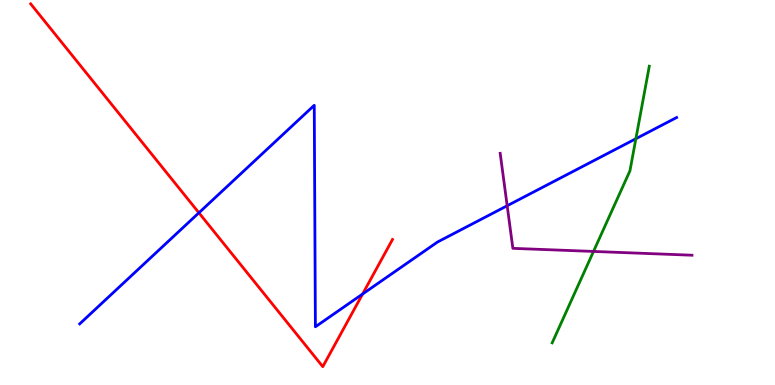[{'lines': ['blue', 'red'], 'intersections': [{'x': 2.57, 'y': 4.47}, {'x': 4.68, 'y': 2.36}]}, {'lines': ['green', 'red'], 'intersections': []}, {'lines': ['purple', 'red'], 'intersections': []}, {'lines': ['blue', 'green'], 'intersections': [{'x': 8.2, 'y': 6.4}]}, {'lines': ['blue', 'purple'], 'intersections': [{'x': 6.54, 'y': 4.66}]}, {'lines': ['green', 'purple'], 'intersections': [{'x': 7.66, 'y': 3.47}]}]